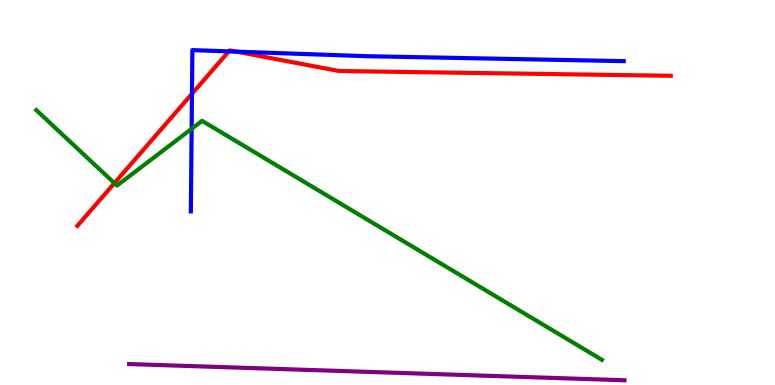[{'lines': ['blue', 'red'], 'intersections': [{'x': 2.48, 'y': 7.56}, {'x': 2.95, 'y': 8.67}, {'x': 3.05, 'y': 8.66}]}, {'lines': ['green', 'red'], 'intersections': [{'x': 1.48, 'y': 5.24}]}, {'lines': ['purple', 'red'], 'intersections': []}, {'lines': ['blue', 'green'], 'intersections': [{'x': 2.47, 'y': 6.65}]}, {'lines': ['blue', 'purple'], 'intersections': []}, {'lines': ['green', 'purple'], 'intersections': []}]